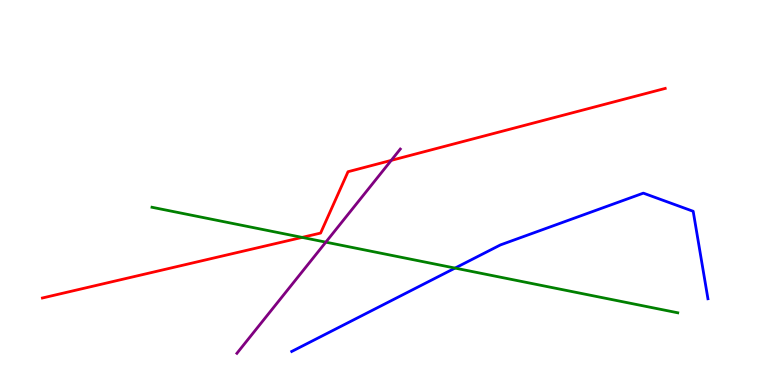[{'lines': ['blue', 'red'], 'intersections': []}, {'lines': ['green', 'red'], 'intersections': [{'x': 3.9, 'y': 3.83}]}, {'lines': ['purple', 'red'], 'intersections': [{'x': 5.05, 'y': 5.83}]}, {'lines': ['blue', 'green'], 'intersections': [{'x': 5.87, 'y': 3.04}]}, {'lines': ['blue', 'purple'], 'intersections': []}, {'lines': ['green', 'purple'], 'intersections': [{'x': 4.2, 'y': 3.71}]}]